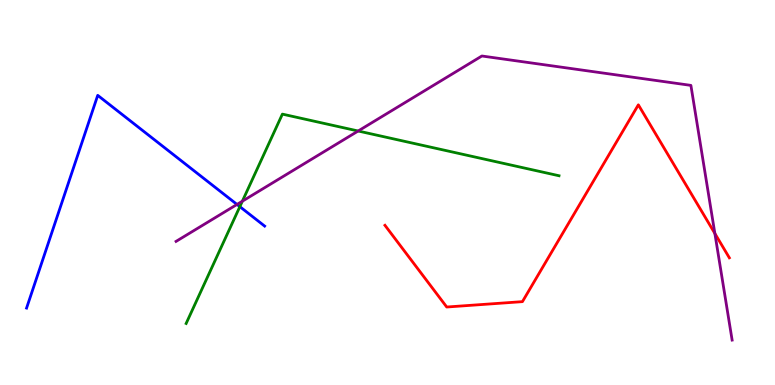[{'lines': ['blue', 'red'], 'intersections': []}, {'lines': ['green', 'red'], 'intersections': []}, {'lines': ['purple', 'red'], 'intersections': [{'x': 9.22, 'y': 3.94}]}, {'lines': ['blue', 'green'], 'intersections': [{'x': 3.09, 'y': 4.63}]}, {'lines': ['blue', 'purple'], 'intersections': [{'x': 3.06, 'y': 4.69}]}, {'lines': ['green', 'purple'], 'intersections': [{'x': 3.13, 'y': 4.77}, {'x': 4.62, 'y': 6.6}]}]